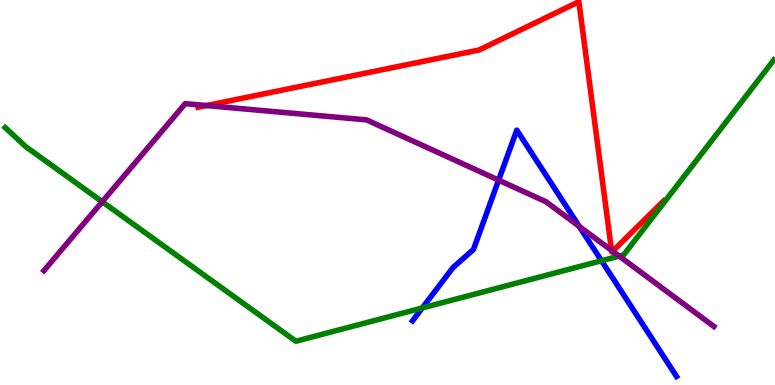[{'lines': ['blue', 'red'], 'intersections': []}, {'lines': ['green', 'red'], 'intersections': []}, {'lines': ['purple', 'red'], 'intersections': [{'x': 2.66, 'y': 7.26}, {'x': 7.89, 'y': 3.5}, {'x': 7.91, 'y': 3.47}]}, {'lines': ['blue', 'green'], 'intersections': [{'x': 5.45, 'y': 2.0}, {'x': 7.76, 'y': 3.23}]}, {'lines': ['blue', 'purple'], 'intersections': [{'x': 6.43, 'y': 5.32}, {'x': 7.47, 'y': 4.12}]}, {'lines': ['green', 'purple'], 'intersections': [{'x': 1.32, 'y': 4.76}, {'x': 7.99, 'y': 3.35}]}]